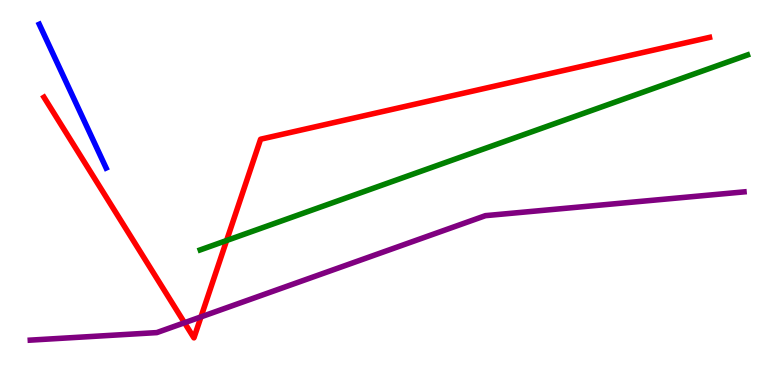[{'lines': ['blue', 'red'], 'intersections': []}, {'lines': ['green', 'red'], 'intersections': [{'x': 2.92, 'y': 3.75}]}, {'lines': ['purple', 'red'], 'intersections': [{'x': 2.38, 'y': 1.62}, {'x': 2.59, 'y': 1.77}]}, {'lines': ['blue', 'green'], 'intersections': []}, {'lines': ['blue', 'purple'], 'intersections': []}, {'lines': ['green', 'purple'], 'intersections': []}]